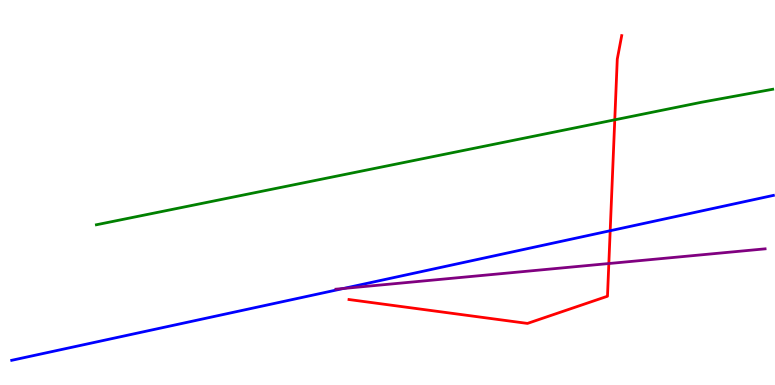[{'lines': ['blue', 'red'], 'intersections': [{'x': 7.87, 'y': 4.01}]}, {'lines': ['green', 'red'], 'intersections': [{'x': 7.93, 'y': 6.89}]}, {'lines': ['purple', 'red'], 'intersections': [{'x': 7.86, 'y': 3.15}]}, {'lines': ['blue', 'green'], 'intersections': []}, {'lines': ['blue', 'purple'], 'intersections': [{'x': 4.43, 'y': 2.51}]}, {'lines': ['green', 'purple'], 'intersections': []}]